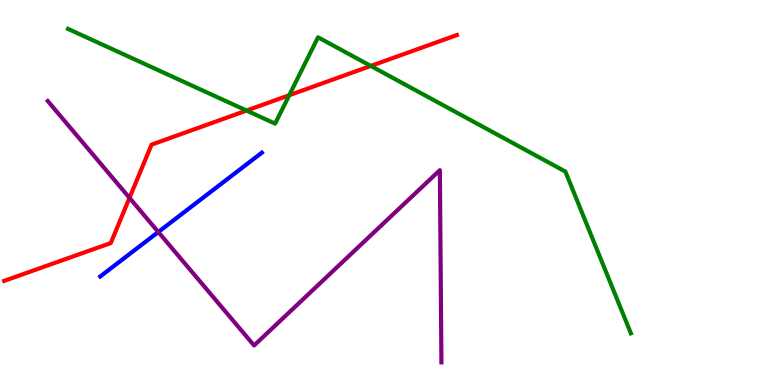[{'lines': ['blue', 'red'], 'intersections': []}, {'lines': ['green', 'red'], 'intersections': [{'x': 3.18, 'y': 7.13}, {'x': 3.73, 'y': 7.53}, {'x': 4.78, 'y': 8.29}]}, {'lines': ['purple', 'red'], 'intersections': [{'x': 1.67, 'y': 4.86}]}, {'lines': ['blue', 'green'], 'intersections': []}, {'lines': ['blue', 'purple'], 'intersections': [{'x': 2.04, 'y': 3.97}]}, {'lines': ['green', 'purple'], 'intersections': []}]